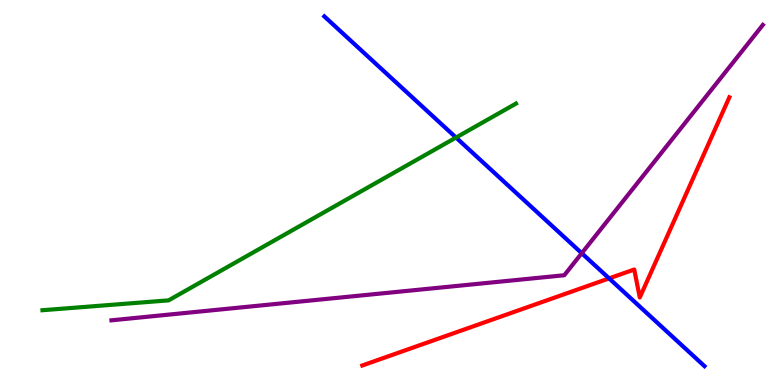[{'lines': ['blue', 'red'], 'intersections': [{'x': 7.86, 'y': 2.77}]}, {'lines': ['green', 'red'], 'intersections': []}, {'lines': ['purple', 'red'], 'intersections': []}, {'lines': ['blue', 'green'], 'intersections': [{'x': 5.88, 'y': 6.43}]}, {'lines': ['blue', 'purple'], 'intersections': [{'x': 7.51, 'y': 3.42}]}, {'lines': ['green', 'purple'], 'intersections': []}]